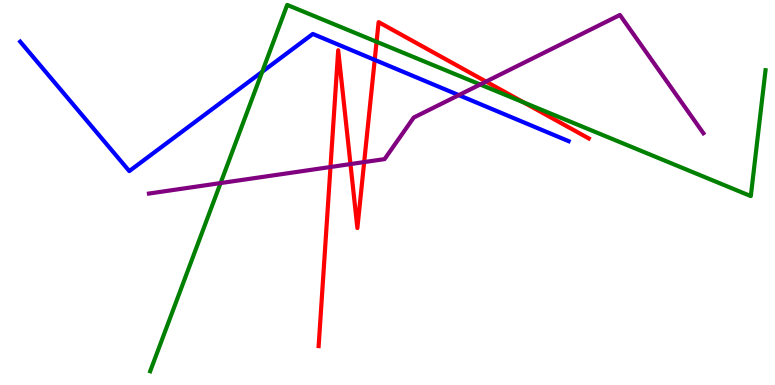[{'lines': ['blue', 'red'], 'intersections': [{'x': 4.84, 'y': 8.44}]}, {'lines': ['green', 'red'], 'intersections': [{'x': 4.86, 'y': 8.91}, {'x': 6.76, 'y': 7.34}]}, {'lines': ['purple', 'red'], 'intersections': [{'x': 4.26, 'y': 5.66}, {'x': 4.52, 'y': 5.74}, {'x': 4.7, 'y': 5.79}, {'x': 6.27, 'y': 7.88}]}, {'lines': ['blue', 'green'], 'intersections': [{'x': 3.38, 'y': 8.14}]}, {'lines': ['blue', 'purple'], 'intersections': [{'x': 5.92, 'y': 7.53}]}, {'lines': ['green', 'purple'], 'intersections': [{'x': 2.85, 'y': 5.24}, {'x': 6.2, 'y': 7.81}]}]